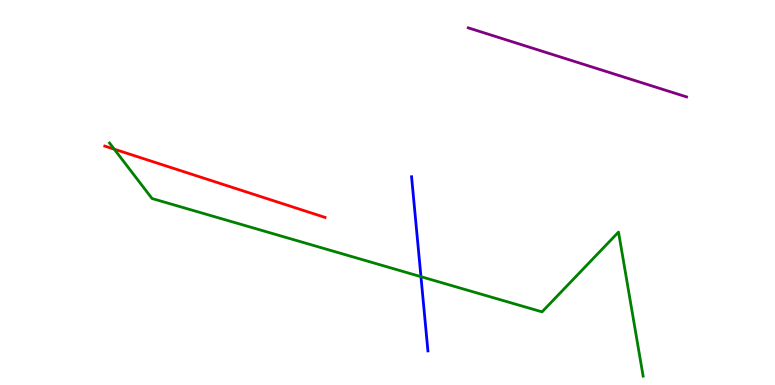[{'lines': ['blue', 'red'], 'intersections': []}, {'lines': ['green', 'red'], 'intersections': [{'x': 1.47, 'y': 6.13}]}, {'lines': ['purple', 'red'], 'intersections': []}, {'lines': ['blue', 'green'], 'intersections': [{'x': 5.43, 'y': 2.81}]}, {'lines': ['blue', 'purple'], 'intersections': []}, {'lines': ['green', 'purple'], 'intersections': []}]